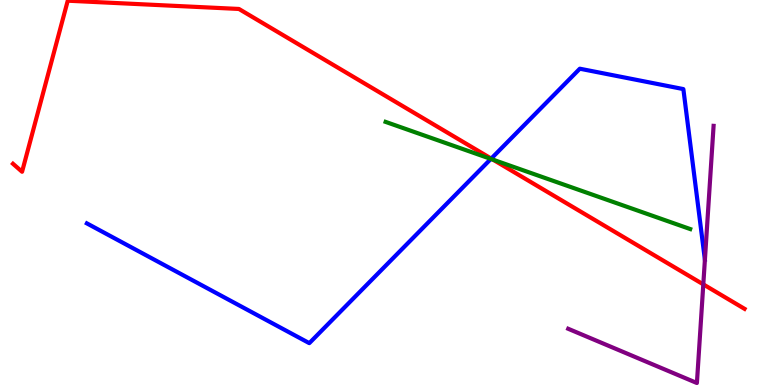[{'lines': ['blue', 'red'], 'intersections': [{'x': 6.34, 'y': 5.88}]}, {'lines': ['green', 'red'], 'intersections': [{'x': 6.36, 'y': 5.85}]}, {'lines': ['purple', 'red'], 'intersections': [{'x': 9.07, 'y': 2.61}]}, {'lines': ['blue', 'green'], 'intersections': [{'x': 6.33, 'y': 5.87}]}, {'lines': ['blue', 'purple'], 'intersections': []}, {'lines': ['green', 'purple'], 'intersections': []}]